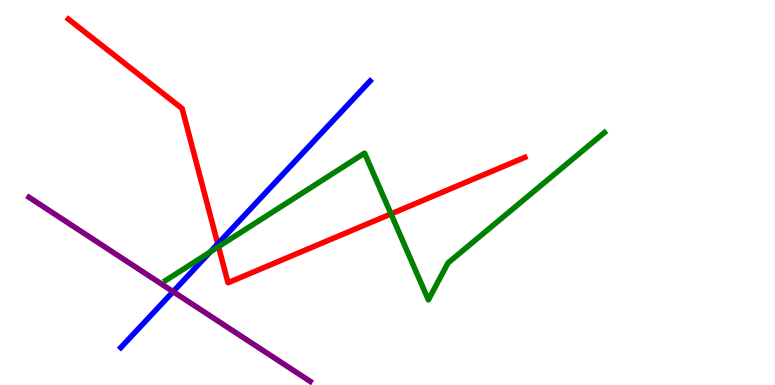[{'lines': ['blue', 'red'], 'intersections': [{'x': 2.81, 'y': 3.67}]}, {'lines': ['green', 'red'], 'intersections': [{'x': 2.82, 'y': 3.59}, {'x': 5.05, 'y': 4.44}]}, {'lines': ['purple', 'red'], 'intersections': []}, {'lines': ['blue', 'green'], 'intersections': [{'x': 2.71, 'y': 3.46}]}, {'lines': ['blue', 'purple'], 'intersections': [{'x': 2.23, 'y': 2.43}]}, {'lines': ['green', 'purple'], 'intersections': []}]